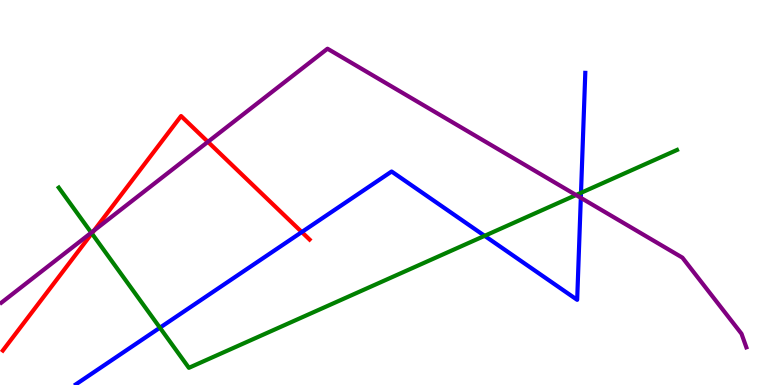[{'lines': ['blue', 'red'], 'intersections': [{'x': 3.89, 'y': 3.97}]}, {'lines': ['green', 'red'], 'intersections': [{'x': 1.18, 'y': 3.94}]}, {'lines': ['purple', 'red'], 'intersections': [{'x': 1.21, 'y': 4.01}, {'x': 2.68, 'y': 6.32}]}, {'lines': ['blue', 'green'], 'intersections': [{'x': 2.06, 'y': 1.49}, {'x': 6.25, 'y': 3.87}, {'x': 7.5, 'y': 4.99}]}, {'lines': ['blue', 'purple'], 'intersections': [{'x': 7.49, 'y': 4.86}]}, {'lines': ['green', 'purple'], 'intersections': [{'x': 1.18, 'y': 3.96}, {'x': 7.43, 'y': 4.93}]}]